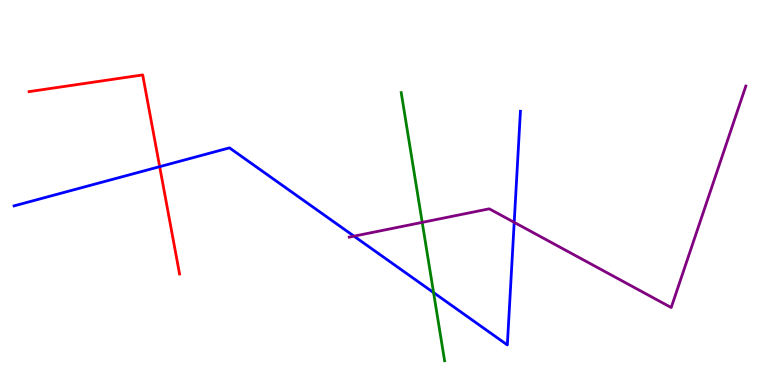[{'lines': ['blue', 'red'], 'intersections': [{'x': 2.06, 'y': 5.67}]}, {'lines': ['green', 'red'], 'intersections': []}, {'lines': ['purple', 'red'], 'intersections': []}, {'lines': ['blue', 'green'], 'intersections': [{'x': 5.59, 'y': 2.4}]}, {'lines': ['blue', 'purple'], 'intersections': [{'x': 4.57, 'y': 3.87}, {'x': 6.63, 'y': 4.22}]}, {'lines': ['green', 'purple'], 'intersections': [{'x': 5.45, 'y': 4.22}]}]